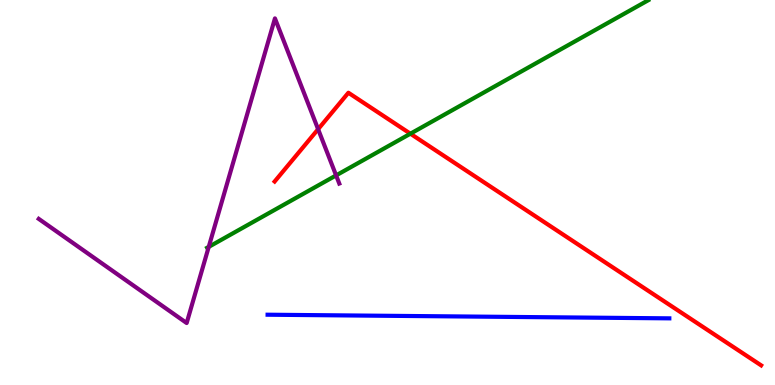[{'lines': ['blue', 'red'], 'intersections': []}, {'lines': ['green', 'red'], 'intersections': [{'x': 5.3, 'y': 6.53}]}, {'lines': ['purple', 'red'], 'intersections': [{'x': 4.1, 'y': 6.64}]}, {'lines': ['blue', 'green'], 'intersections': []}, {'lines': ['blue', 'purple'], 'intersections': []}, {'lines': ['green', 'purple'], 'intersections': [{'x': 2.69, 'y': 3.59}, {'x': 4.34, 'y': 5.44}]}]